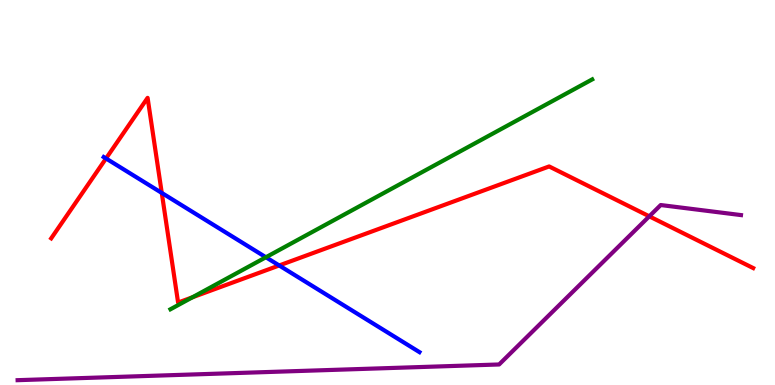[{'lines': ['blue', 'red'], 'intersections': [{'x': 1.37, 'y': 5.88}, {'x': 2.09, 'y': 4.99}, {'x': 3.6, 'y': 3.1}]}, {'lines': ['green', 'red'], 'intersections': [{'x': 2.48, 'y': 2.28}]}, {'lines': ['purple', 'red'], 'intersections': [{'x': 8.38, 'y': 4.38}]}, {'lines': ['blue', 'green'], 'intersections': [{'x': 3.43, 'y': 3.32}]}, {'lines': ['blue', 'purple'], 'intersections': []}, {'lines': ['green', 'purple'], 'intersections': []}]